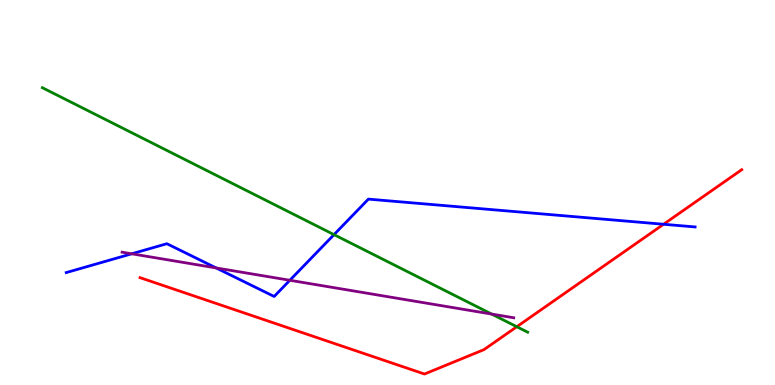[{'lines': ['blue', 'red'], 'intersections': [{'x': 8.56, 'y': 4.18}]}, {'lines': ['green', 'red'], 'intersections': [{'x': 6.67, 'y': 1.51}]}, {'lines': ['purple', 'red'], 'intersections': []}, {'lines': ['blue', 'green'], 'intersections': [{'x': 4.31, 'y': 3.91}]}, {'lines': ['blue', 'purple'], 'intersections': [{'x': 1.7, 'y': 3.41}, {'x': 2.79, 'y': 3.04}, {'x': 3.74, 'y': 2.72}]}, {'lines': ['green', 'purple'], 'intersections': [{'x': 6.34, 'y': 1.84}]}]